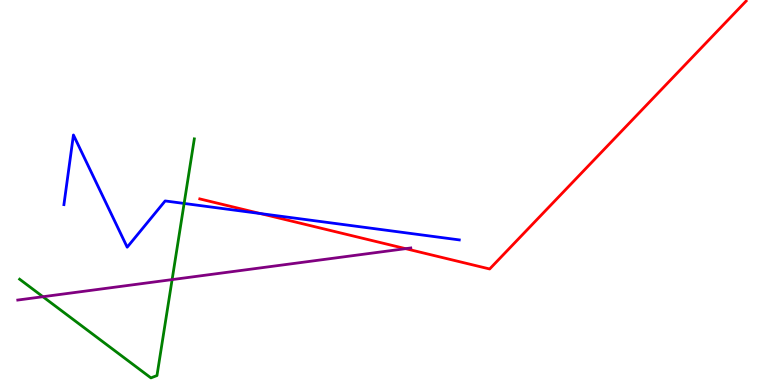[{'lines': ['blue', 'red'], 'intersections': [{'x': 3.36, 'y': 4.45}]}, {'lines': ['green', 'red'], 'intersections': []}, {'lines': ['purple', 'red'], 'intersections': [{'x': 5.23, 'y': 3.54}]}, {'lines': ['blue', 'green'], 'intersections': [{'x': 2.38, 'y': 4.72}]}, {'lines': ['blue', 'purple'], 'intersections': []}, {'lines': ['green', 'purple'], 'intersections': [{'x': 0.554, 'y': 2.29}, {'x': 2.22, 'y': 2.74}]}]